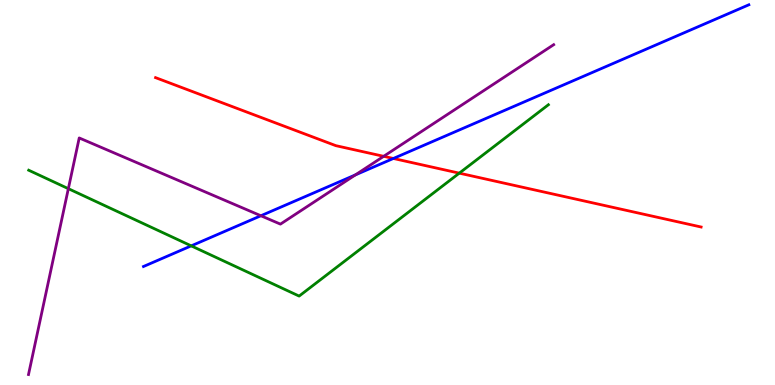[{'lines': ['blue', 'red'], 'intersections': [{'x': 5.08, 'y': 5.88}]}, {'lines': ['green', 'red'], 'intersections': [{'x': 5.93, 'y': 5.5}]}, {'lines': ['purple', 'red'], 'intersections': [{'x': 4.95, 'y': 5.94}]}, {'lines': ['blue', 'green'], 'intersections': [{'x': 2.47, 'y': 3.61}]}, {'lines': ['blue', 'purple'], 'intersections': [{'x': 3.37, 'y': 4.4}, {'x': 4.59, 'y': 5.46}]}, {'lines': ['green', 'purple'], 'intersections': [{'x': 0.882, 'y': 5.1}]}]